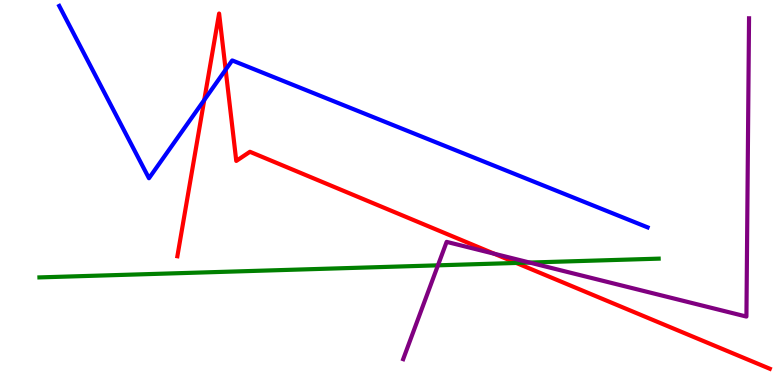[{'lines': ['blue', 'red'], 'intersections': [{'x': 2.64, 'y': 7.4}, {'x': 2.91, 'y': 8.19}]}, {'lines': ['green', 'red'], 'intersections': [{'x': 6.66, 'y': 3.17}]}, {'lines': ['purple', 'red'], 'intersections': [{'x': 6.38, 'y': 3.41}]}, {'lines': ['blue', 'green'], 'intersections': []}, {'lines': ['blue', 'purple'], 'intersections': []}, {'lines': ['green', 'purple'], 'intersections': [{'x': 5.65, 'y': 3.11}, {'x': 6.83, 'y': 3.18}]}]